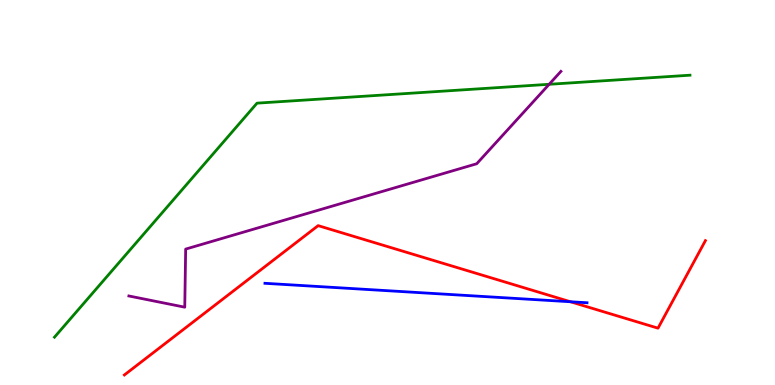[{'lines': ['blue', 'red'], 'intersections': [{'x': 7.36, 'y': 2.16}]}, {'lines': ['green', 'red'], 'intersections': []}, {'lines': ['purple', 'red'], 'intersections': []}, {'lines': ['blue', 'green'], 'intersections': []}, {'lines': ['blue', 'purple'], 'intersections': []}, {'lines': ['green', 'purple'], 'intersections': [{'x': 7.09, 'y': 7.81}]}]